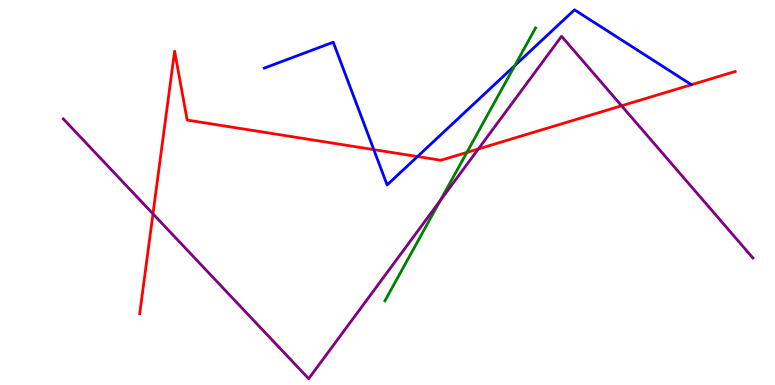[{'lines': ['blue', 'red'], 'intersections': [{'x': 4.82, 'y': 6.11}, {'x': 5.39, 'y': 5.93}]}, {'lines': ['green', 'red'], 'intersections': [{'x': 6.02, 'y': 6.04}]}, {'lines': ['purple', 'red'], 'intersections': [{'x': 1.97, 'y': 4.45}, {'x': 6.17, 'y': 6.13}, {'x': 8.02, 'y': 7.25}]}, {'lines': ['blue', 'green'], 'intersections': [{'x': 6.64, 'y': 8.3}]}, {'lines': ['blue', 'purple'], 'intersections': []}, {'lines': ['green', 'purple'], 'intersections': [{'x': 5.68, 'y': 4.8}]}]